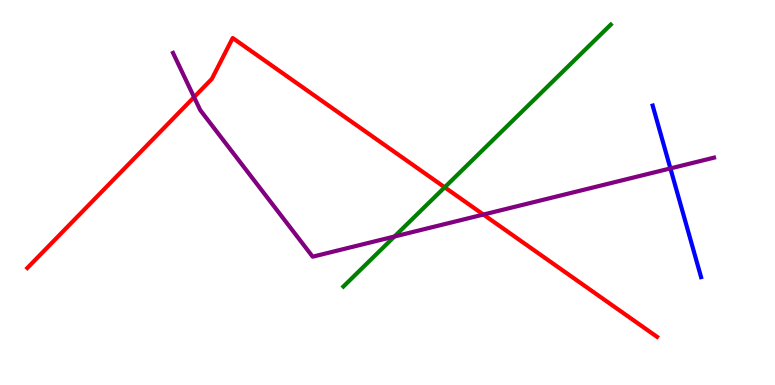[{'lines': ['blue', 'red'], 'intersections': []}, {'lines': ['green', 'red'], 'intersections': [{'x': 5.74, 'y': 5.14}]}, {'lines': ['purple', 'red'], 'intersections': [{'x': 2.5, 'y': 7.48}, {'x': 6.24, 'y': 4.43}]}, {'lines': ['blue', 'green'], 'intersections': []}, {'lines': ['blue', 'purple'], 'intersections': [{'x': 8.65, 'y': 5.63}]}, {'lines': ['green', 'purple'], 'intersections': [{'x': 5.09, 'y': 3.86}]}]